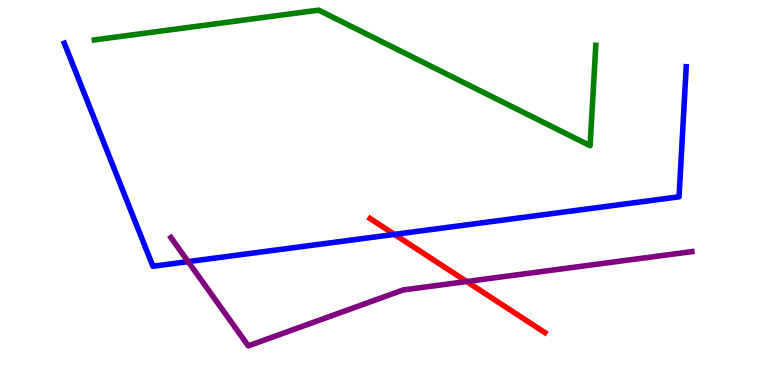[{'lines': ['blue', 'red'], 'intersections': [{'x': 5.09, 'y': 3.91}]}, {'lines': ['green', 'red'], 'intersections': []}, {'lines': ['purple', 'red'], 'intersections': [{'x': 6.02, 'y': 2.69}]}, {'lines': ['blue', 'green'], 'intersections': []}, {'lines': ['blue', 'purple'], 'intersections': [{'x': 2.43, 'y': 3.2}]}, {'lines': ['green', 'purple'], 'intersections': []}]